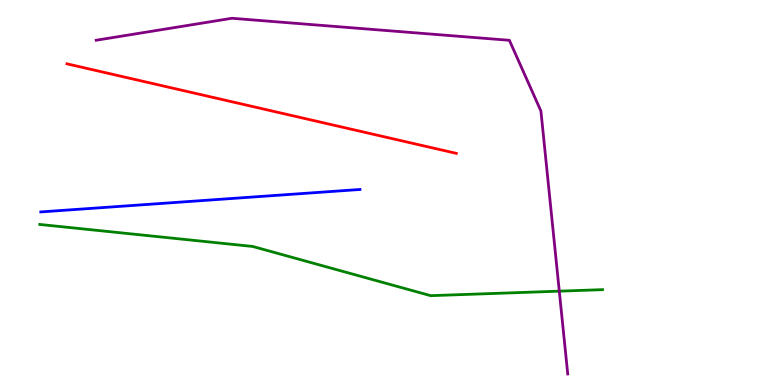[{'lines': ['blue', 'red'], 'intersections': []}, {'lines': ['green', 'red'], 'intersections': []}, {'lines': ['purple', 'red'], 'intersections': []}, {'lines': ['blue', 'green'], 'intersections': []}, {'lines': ['blue', 'purple'], 'intersections': []}, {'lines': ['green', 'purple'], 'intersections': [{'x': 7.22, 'y': 2.44}]}]